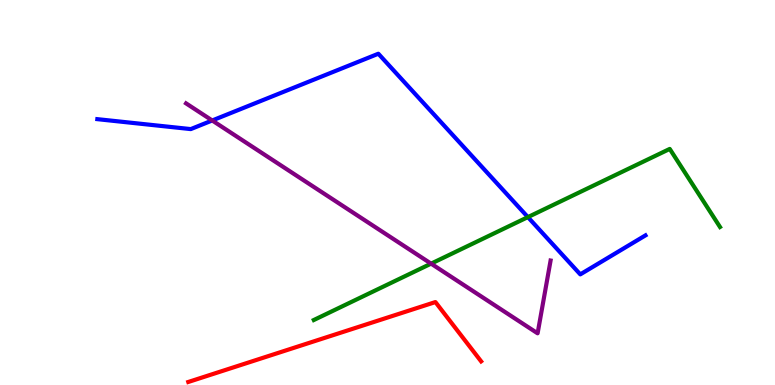[{'lines': ['blue', 'red'], 'intersections': []}, {'lines': ['green', 'red'], 'intersections': []}, {'lines': ['purple', 'red'], 'intersections': []}, {'lines': ['blue', 'green'], 'intersections': [{'x': 6.81, 'y': 4.36}]}, {'lines': ['blue', 'purple'], 'intersections': [{'x': 2.74, 'y': 6.87}]}, {'lines': ['green', 'purple'], 'intersections': [{'x': 5.56, 'y': 3.15}]}]